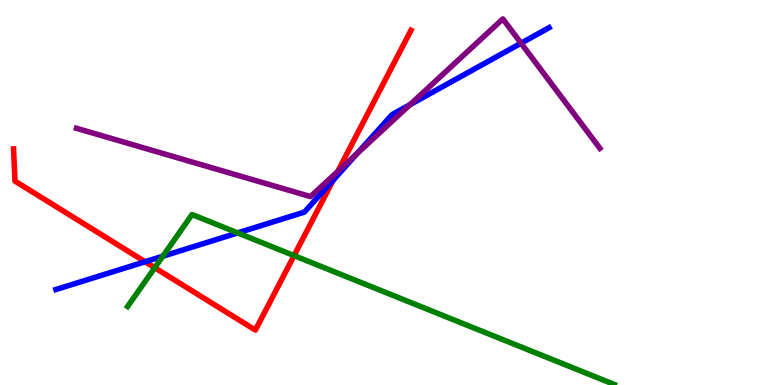[{'lines': ['blue', 'red'], 'intersections': [{'x': 1.87, 'y': 3.2}, {'x': 4.3, 'y': 5.33}]}, {'lines': ['green', 'red'], 'intersections': [{'x': 2.0, 'y': 3.05}, {'x': 3.79, 'y': 3.36}]}, {'lines': ['purple', 'red'], 'intersections': [{'x': 4.36, 'y': 5.55}]}, {'lines': ['blue', 'green'], 'intersections': [{'x': 2.1, 'y': 3.35}, {'x': 3.07, 'y': 3.95}]}, {'lines': ['blue', 'purple'], 'intersections': [{'x': 4.6, 'y': 6.01}, {'x': 5.29, 'y': 7.28}, {'x': 6.72, 'y': 8.88}]}, {'lines': ['green', 'purple'], 'intersections': []}]